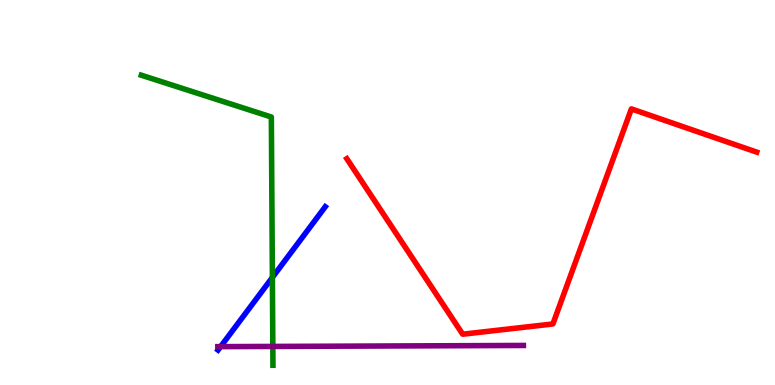[{'lines': ['blue', 'red'], 'intersections': []}, {'lines': ['green', 'red'], 'intersections': []}, {'lines': ['purple', 'red'], 'intersections': []}, {'lines': ['blue', 'green'], 'intersections': [{'x': 3.51, 'y': 2.79}]}, {'lines': ['blue', 'purple'], 'intersections': [{'x': 2.85, 'y': 0.996}]}, {'lines': ['green', 'purple'], 'intersections': [{'x': 3.52, 'y': 1.0}]}]